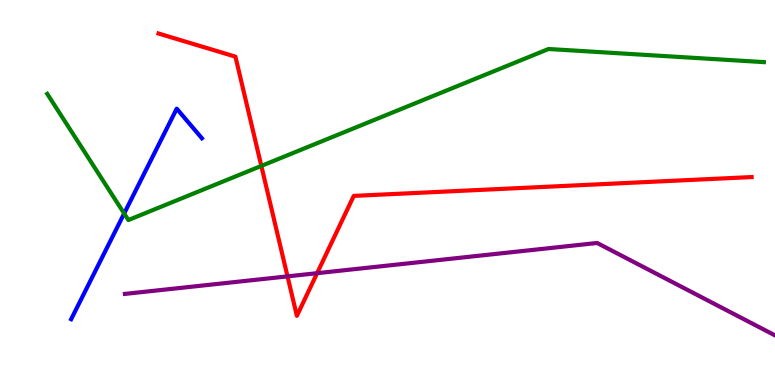[{'lines': ['blue', 'red'], 'intersections': []}, {'lines': ['green', 'red'], 'intersections': [{'x': 3.37, 'y': 5.69}]}, {'lines': ['purple', 'red'], 'intersections': [{'x': 3.71, 'y': 2.82}, {'x': 4.09, 'y': 2.9}]}, {'lines': ['blue', 'green'], 'intersections': [{'x': 1.6, 'y': 4.45}]}, {'lines': ['blue', 'purple'], 'intersections': []}, {'lines': ['green', 'purple'], 'intersections': []}]